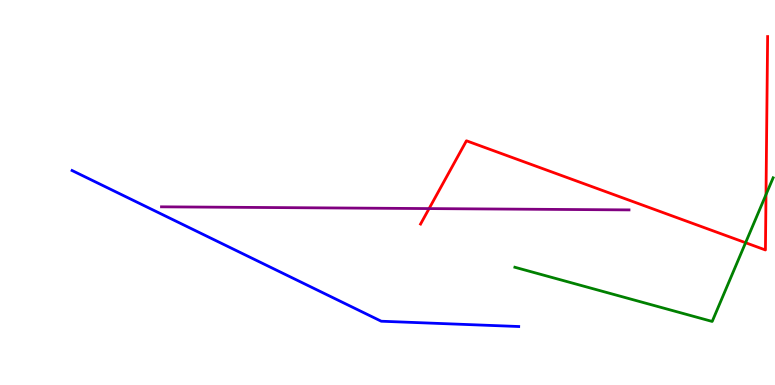[{'lines': ['blue', 'red'], 'intersections': []}, {'lines': ['green', 'red'], 'intersections': [{'x': 9.62, 'y': 3.7}, {'x': 9.88, 'y': 4.95}]}, {'lines': ['purple', 'red'], 'intersections': [{'x': 5.54, 'y': 4.58}]}, {'lines': ['blue', 'green'], 'intersections': []}, {'lines': ['blue', 'purple'], 'intersections': []}, {'lines': ['green', 'purple'], 'intersections': []}]